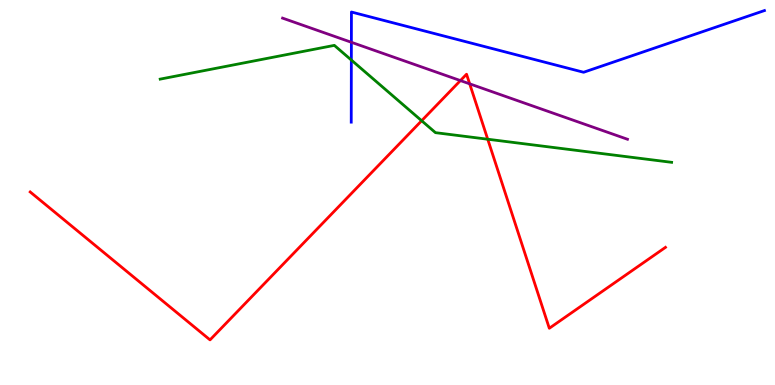[{'lines': ['blue', 'red'], 'intersections': []}, {'lines': ['green', 'red'], 'intersections': [{'x': 5.44, 'y': 6.86}, {'x': 6.29, 'y': 6.38}]}, {'lines': ['purple', 'red'], 'intersections': [{'x': 5.94, 'y': 7.91}, {'x': 6.06, 'y': 7.82}]}, {'lines': ['blue', 'green'], 'intersections': [{'x': 4.53, 'y': 8.44}]}, {'lines': ['blue', 'purple'], 'intersections': [{'x': 4.53, 'y': 8.9}]}, {'lines': ['green', 'purple'], 'intersections': []}]